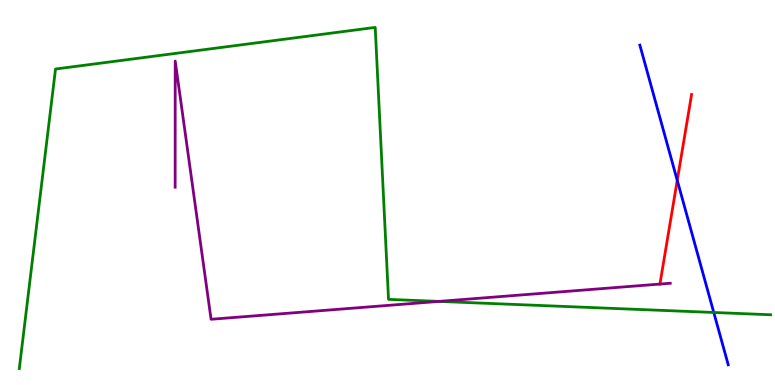[{'lines': ['blue', 'red'], 'intersections': [{'x': 8.74, 'y': 5.32}]}, {'lines': ['green', 'red'], 'intersections': []}, {'lines': ['purple', 'red'], 'intersections': [{'x': 8.52, 'y': 2.62}]}, {'lines': ['blue', 'green'], 'intersections': [{'x': 9.21, 'y': 1.88}]}, {'lines': ['blue', 'purple'], 'intersections': []}, {'lines': ['green', 'purple'], 'intersections': [{'x': 5.66, 'y': 2.17}]}]